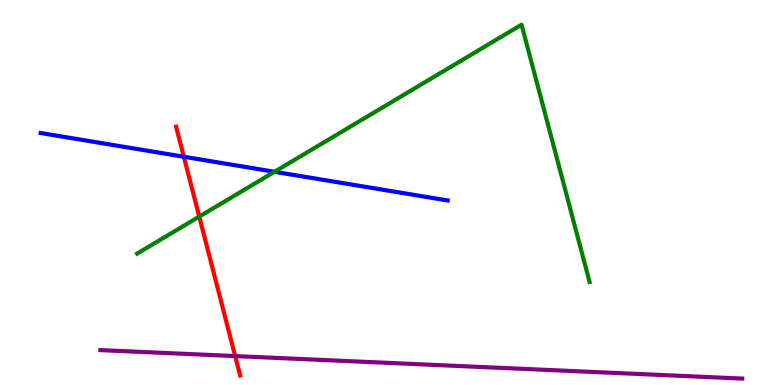[{'lines': ['blue', 'red'], 'intersections': [{'x': 2.37, 'y': 5.93}]}, {'lines': ['green', 'red'], 'intersections': [{'x': 2.57, 'y': 4.37}]}, {'lines': ['purple', 'red'], 'intersections': [{'x': 3.03, 'y': 0.751}]}, {'lines': ['blue', 'green'], 'intersections': [{'x': 3.54, 'y': 5.54}]}, {'lines': ['blue', 'purple'], 'intersections': []}, {'lines': ['green', 'purple'], 'intersections': []}]